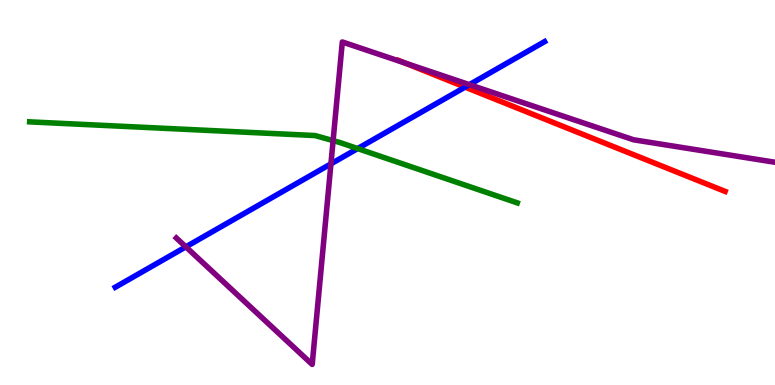[{'lines': ['blue', 'red'], 'intersections': [{'x': 6.0, 'y': 7.74}]}, {'lines': ['green', 'red'], 'intersections': []}, {'lines': ['purple', 'red'], 'intersections': [{'x': 5.23, 'y': 8.36}]}, {'lines': ['blue', 'green'], 'intersections': [{'x': 4.61, 'y': 6.14}]}, {'lines': ['blue', 'purple'], 'intersections': [{'x': 2.4, 'y': 3.59}, {'x': 4.27, 'y': 5.74}, {'x': 6.06, 'y': 7.8}]}, {'lines': ['green', 'purple'], 'intersections': [{'x': 4.3, 'y': 6.35}]}]